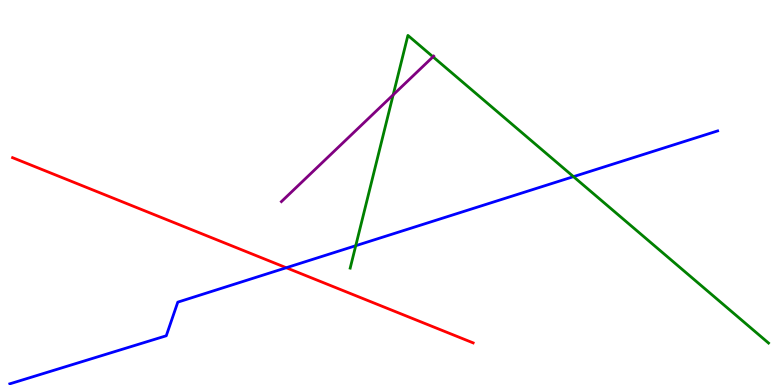[{'lines': ['blue', 'red'], 'intersections': [{'x': 3.69, 'y': 3.05}]}, {'lines': ['green', 'red'], 'intersections': []}, {'lines': ['purple', 'red'], 'intersections': []}, {'lines': ['blue', 'green'], 'intersections': [{'x': 4.59, 'y': 3.62}, {'x': 7.4, 'y': 5.41}]}, {'lines': ['blue', 'purple'], 'intersections': []}, {'lines': ['green', 'purple'], 'intersections': [{'x': 5.07, 'y': 7.54}, {'x': 5.59, 'y': 8.52}]}]